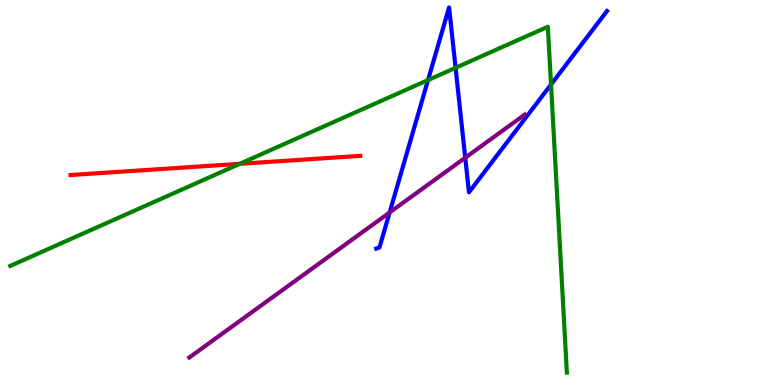[{'lines': ['blue', 'red'], 'intersections': []}, {'lines': ['green', 'red'], 'intersections': [{'x': 3.09, 'y': 5.74}]}, {'lines': ['purple', 'red'], 'intersections': []}, {'lines': ['blue', 'green'], 'intersections': [{'x': 5.52, 'y': 7.92}, {'x': 5.88, 'y': 8.24}, {'x': 7.11, 'y': 7.8}]}, {'lines': ['blue', 'purple'], 'intersections': [{'x': 5.03, 'y': 4.48}, {'x': 6.0, 'y': 5.9}]}, {'lines': ['green', 'purple'], 'intersections': []}]